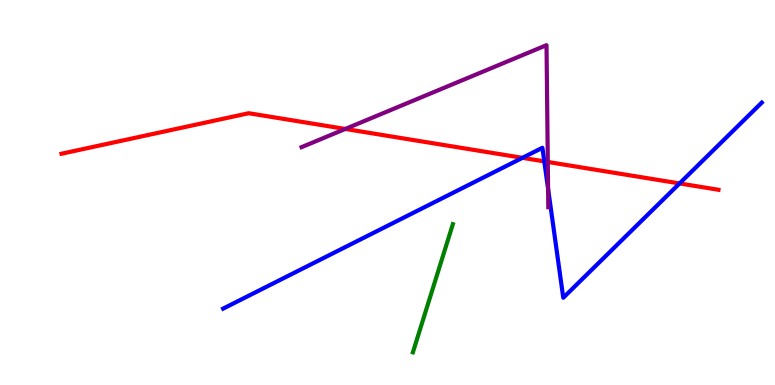[{'lines': ['blue', 'red'], 'intersections': [{'x': 6.74, 'y': 5.9}, {'x': 7.02, 'y': 5.81}, {'x': 8.77, 'y': 5.24}]}, {'lines': ['green', 'red'], 'intersections': []}, {'lines': ['purple', 'red'], 'intersections': [{'x': 4.46, 'y': 6.65}, {'x': 7.07, 'y': 5.79}]}, {'lines': ['blue', 'green'], 'intersections': []}, {'lines': ['blue', 'purple'], 'intersections': [{'x': 7.07, 'y': 5.1}]}, {'lines': ['green', 'purple'], 'intersections': []}]